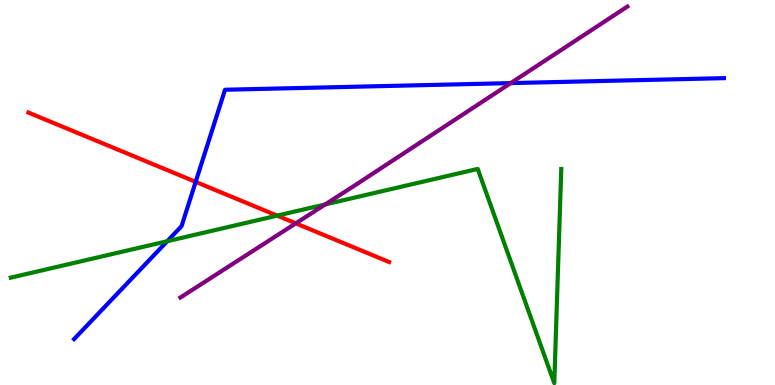[{'lines': ['blue', 'red'], 'intersections': [{'x': 2.52, 'y': 5.28}]}, {'lines': ['green', 'red'], 'intersections': [{'x': 3.58, 'y': 4.4}]}, {'lines': ['purple', 'red'], 'intersections': [{'x': 3.82, 'y': 4.2}]}, {'lines': ['blue', 'green'], 'intersections': [{'x': 2.16, 'y': 3.73}]}, {'lines': ['blue', 'purple'], 'intersections': [{'x': 6.59, 'y': 7.84}]}, {'lines': ['green', 'purple'], 'intersections': [{'x': 4.2, 'y': 4.69}]}]